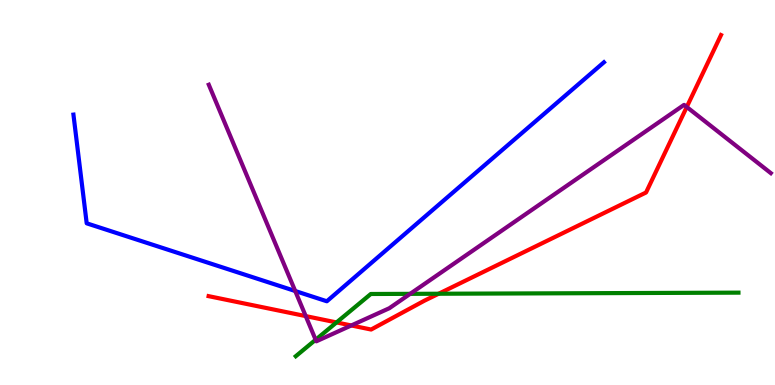[{'lines': ['blue', 'red'], 'intersections': []}, {'lines': ['green', 'red'], 'intersections': [{'x': 4.34, 'y': 1.63}, {'x': 5.66, 'y': 2.37}]}, {'lines': ['purple', 'red'], 'intersections': [{'x': 3.94, 'y': 1.79}, {'x': 4.53, 'y': 1.55}, {'x': 8.86, 'y': 7.22}]}, {'lines': ['blue', 'green'], 'intersections': []}, {'lines': ['blue', 'purple'], 'intersections': [{'x': 3.81, 'y': 2.44}]}, {'lines': ['green', 'purple'], 'intersections': [{'x': 4.07, 'y': 1.18}, {'x': 5.29, 'y': 2.37}]}]